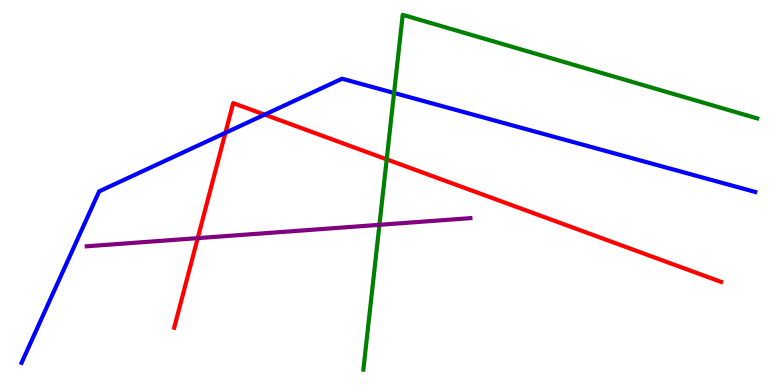[{'lines': ['blue', 'red'], 'intersections': [{'x': 2.91, 'y': 6.55}, {'x': 3.41, 'y': 7.02}]}, {'lines': ['green', 'red'], 'intersections': [{'x': 4.99, 'y': 5.86}]}, {'lines': ['purple', 'red'], 'intersections': [{'x': 2.55, 'y': 3.81}]}, {'lines': ['blue', 'green'], 'intersections': [{'x': 5.08, 'y': 7.59}]}, {'lines': ['blue', 'purple'], 'intersections': []}, {'lines': ['green', 'purple'], 'intersections': [{'x': 4.9, 'y': 4.16}]}]